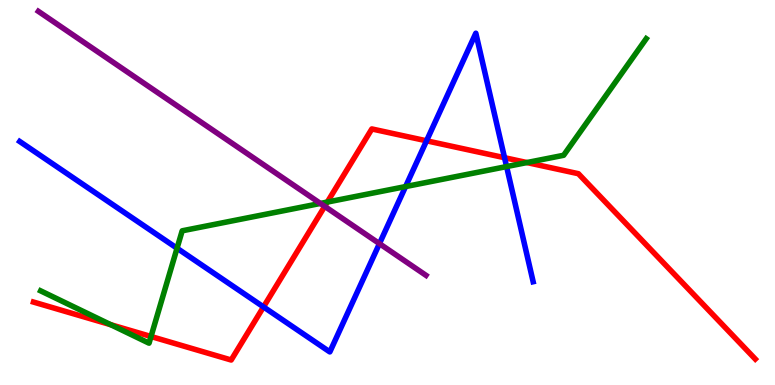[{'lines': ['blue', 'red'], 'intersections': [{'x': 3.4, 'y': 2.03}, {'x': 5.5, 'y': 6.34}, {'x': 6.51, 'y': 5.9}]}, {'lines': ['green', 'red'], 'intersections': [{'x': 1.43, 'y': 1.57}, {'x': 1.95, 'y': 1.26}, {'x': 4.22, 'y': 4.75}, {'x': 6.8, 'y': 5.78}]}, {'lines': ['purple', 'red'], 'intersections': [{'x': 4.19, 'y': 4.64}]}, {'lines': ['blue', 'green'], 'intersections': [{'x': 2.28, 'y': 3.55}, {'x': 5.23, 'y': 5.15}, {'x': 6.54, 'y': 5.67}]}, {'lines': ['blue', 'purple'], 'intersections': [{'x': 4.9, 'y': 3.67}]}, {'lines': ['green', 'purple'], 'intersections': [{'x': 4.13, 'y': 4.72}]}]